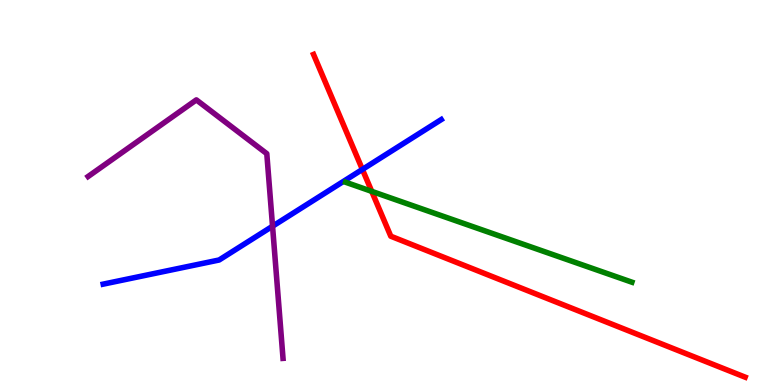[{'lines': ['blue', 'red'], 'intersections': [{'x': 4.68, 'y': 5.6}]}, {'lines': ['green', 'red'], 'intersections': [{'x': 4.8, 'y': 5.03}]}, {'lines': ['purple', 'red'], 'intersections': []}, {'lines': ['blue', 'green'], 'intersections': []}, {'lines': ['blue', 'purple'], 'intersections': [{'x': 3.52, 'y': 4.12}]}, {'lines': ['green', 'purple'], 'intersections': []}]